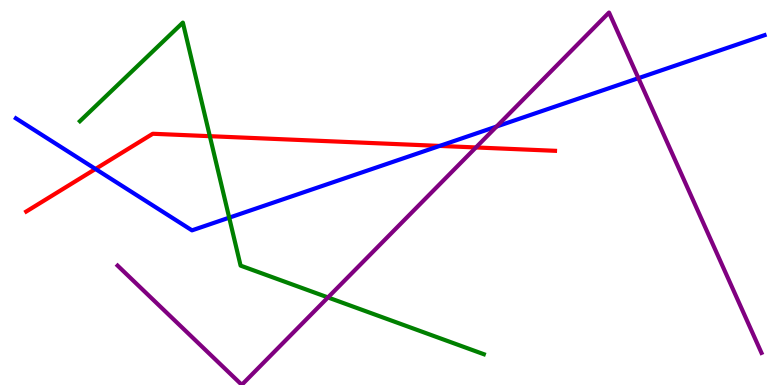[{'lines': ['blue', 'red'], 'intersections': [{'x': 1.23, 'y': 5.61}, {'x': 5.67, 'y': 6.21}]}, {'lines': ['green', 'red'], 'intersections': [{'x': 2.71, 'y': 6.46}]}, {'lines': ['purple', 'red'], 'intersections': [{'x': 6.14, 'y': 6.17}]}, {'lines': ['blue', 'green'], 'intersections': [{'x': 2.96, 'y': 4.35}]}, {'lines': ['blue', 'purple'], 'intersections': [{'x': 6.41, 'y': 6.71}, {'x': 8.24, 'y': 7.97}]}, {'lines': ['green', 'purple'], 'intersections': [{'x': 4.23, 'y': 2.27}]}]